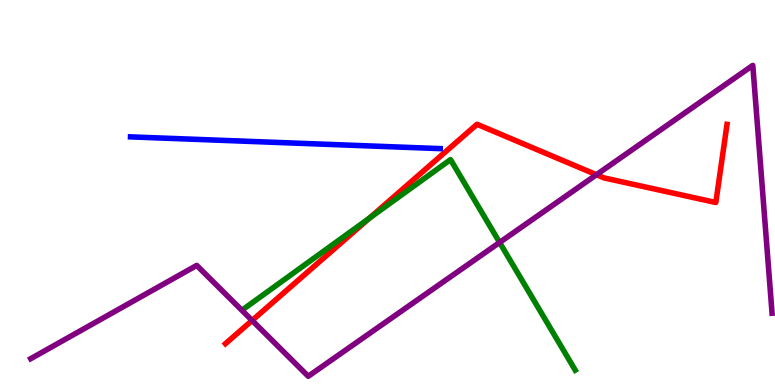[{'lines': ['blue', 'red'], 'intersections': []}, {'lines': ['green', 'red'], 'intersections': [{'x': 4.77, 'y': 4.33}]}, {'lines': ['purple', 'red'], 'intersections': [{'x': 3.25, 'y': 1.68}, {'x': 7.7, 'y': 5.46}]}, {'lines': ['blue', 'green'], 'intersections': []}, {'lines': ['blue', 'purple'], 'intersections': []}, {'lines': ['green', 'purple'], 'intersections': [{'x': 6.45, 'y': 3.7}]}]